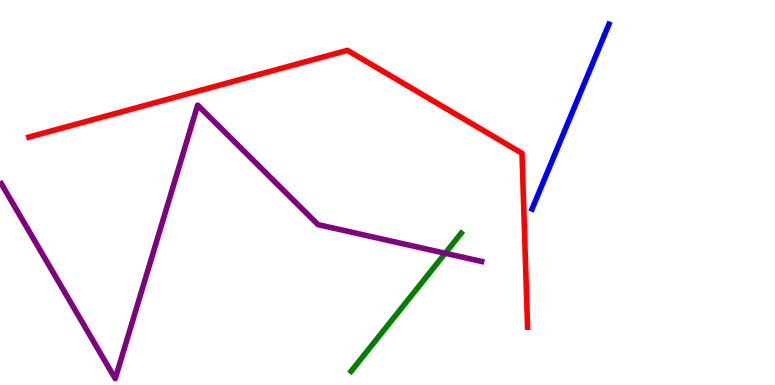[{'lines': ['blue', 'red'], 'intersections': []}, {'lines': ['green', 'red'], 'intersections': []}, {'lines': ['purple', 'red'], 'intersections': []}, {'lines': ['blue', 'green'], 'intersections': []}, {'lines': ['blue', 'purple'], 'intersections': []}, {'lines': ['green', 'purple'], 'intersections': [{'x': 5.74, 'y': 3.42}]}]